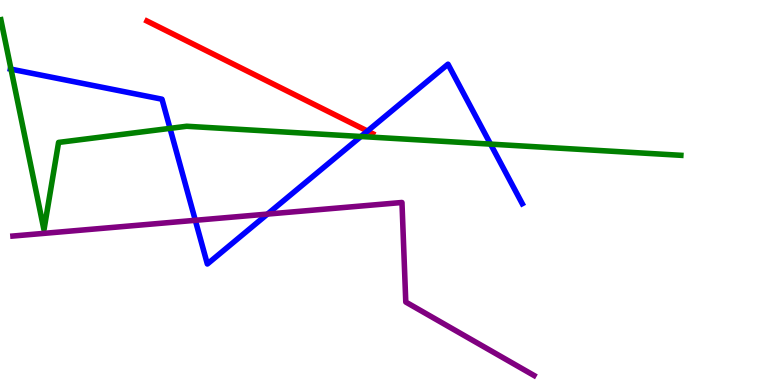[{'lines': ['blue', 'red'], 'intersections': [{'x': 4.74, 'y': 6.6}]}, {'lines': ['green', 'red'], 'intersections': []}, {'lines': ['purple', 'red'], 'intersections': []}, {'lines': ['blue', 'green'], 'intersections': [{'x': 0.142, 'y': 8.2}, {'x': 2.19, 'y': 6.67}, {'x': 4.66, 'y': 6.45}, {'x': 6.33, 'y': 6.26}]}, {'lines': ['blue', 'purple'], 'intersections': [{'x': 2.52, 'y': 4.28}, {'x': 3.45, 'y': 4.44}]}, {'lines': ['green', 'purple'], 'intersections': []}]